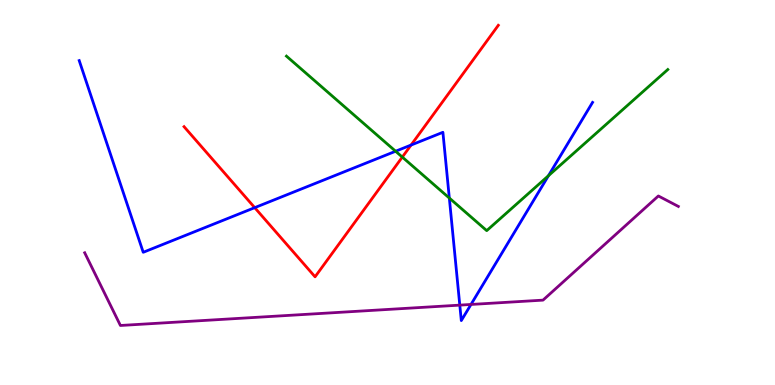[{'lines': ['blue', 'red'], 'intersections': [{'x': 3.29, 'y': 4.61}, {'x': 5.3, 'y': 6.23}]}, {'lines': ['green', 'red'], 'intersections': [{'x': 5.19, 'y': 5.92}]}, {'lines': ['purple', 'red'], 'intersections': []}, {'lines': ['blue', 'green'], 'intersections': [{'x': 5.1, 'y': 6.07}, {'x': 5.8, 'y': 4.86}, {'x': 7.08, 'y': 5.44}]}, {'lines': ['blue', 'purple'], 'intersections': [{'x': 5.93, 'y': 2.07}, {'x': 6.08, 'y': 2.09}]}, {'lines': ['green', 'purple'], 'intersections': []}]